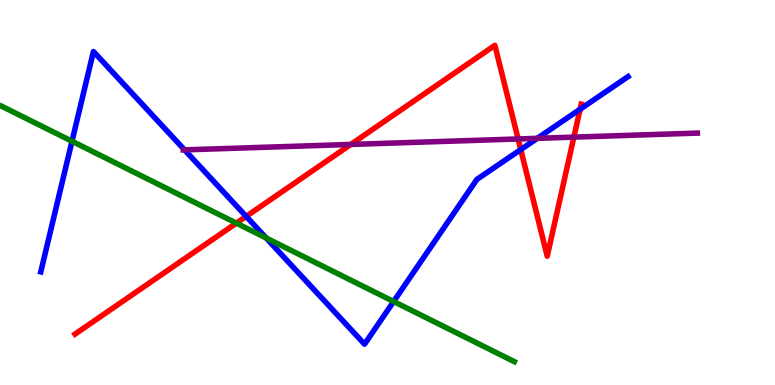[{'lines': ['blue', 'red'], 'intersections': [{'x': 3.18, 'y': 4.38}, {'x': 6.72, 'y': 6.12}, {'x': 7.49, 'y': 7.16}]}, {'lines': ['green', 'red'], 'intersections': [{'x': 3.05, 'y': 4.2}]}, {'lines': ['purple', 'red'], 'intersections': [{'x': 4.53, 'y': 6.25}, {'x': 6.69, 'y': 6.39}, {'x': 7.4, 'y': 6.44}]}, {'lines': ['blue', 'green'], 'intersections': [{'x': 0.929, 'y': 6.33}, {'x': 3.43, 'y': 3.82}, {'x': 5.08, 'y': 2.17}]}, {'lines': ['blue', 'purple'], 'intersections': [{'x': 2.38, 'y': 6.11}, {'x': 6.93, 'y': 6.41}]}, {'lines': ['green', 'purple'], 'intersections': []}]